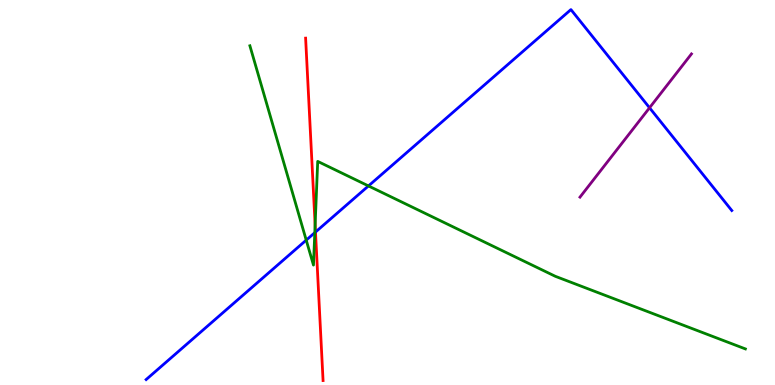[{'lines': ['blue', 'red'], 'intersections': [{'x': 4.07, 'y': 3.97}]}, {'lines': ['green', 'red'], 'intersections': [{'x': 4.07, 'y': 4.16}]}, {'lines': ['purple', 'red'], 'intersections': []}, {'lines': ['blue', 'green'], 'intersections': [{'x': 3.95, 'y': 3.76}, {'x': 4.06, 'y': 3.96}, {'x': 4.75, 'y': 5.17}]}, {'lines': ['blue', 'purple'], 'intersections': [{'x': 8.38, 'y': 7.2}]}, {'lines': ['green', 'purple'], 'intersections': []}]